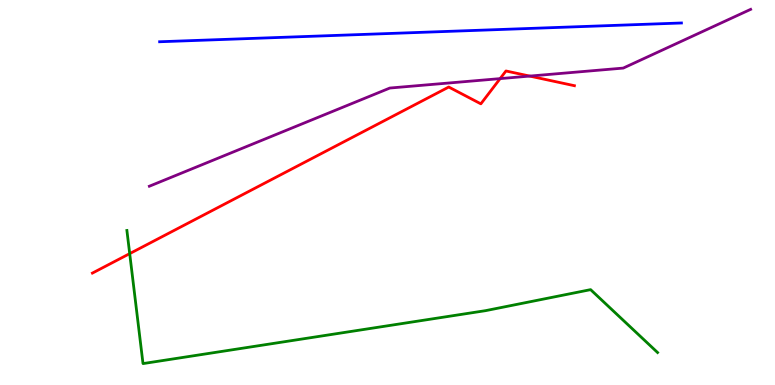[{'lines': ['blue', 'red'], 'intersections': []}, {'lines': ['green', 'red'], 'intersections': [{'x': 1.67, 'y': 3.41}]}, {'lines': ['purple', 'red'], 'intersections': [{'x': 6.45, 'y': 7.96}, {'x': 6.83, 'y': 8.02}]}, {'lines': ['blue', 'green'], 'intersections': []}, {'lines': ['blue', 'purple'], 'intersections': []}, {'lines': ['green', 'purple'], 'intersections': []}]